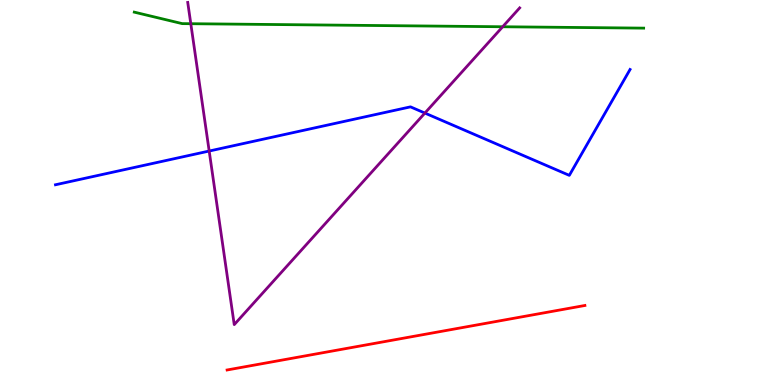[{'lines': ['blue', 'red'], 'intersections': []}, {'lines': ['green', 'red'], 'intersections': []}, {'lines': ['purple', 'red'], 'intersections': []}, {'lines': ['blue', 'green'], 'intersections': []}, {'lines': ['blue', 'purple'], 'intersections': [{'x': 2.7, 'y': 6.08}, {'x': 5.48, 'y': 7.06}]}, {'lines': ['green', 'purple'], 'intersections': [{'x': 2.46, 'y': 9.38}, {'x': 6.49, 'y': 9.31}]}]